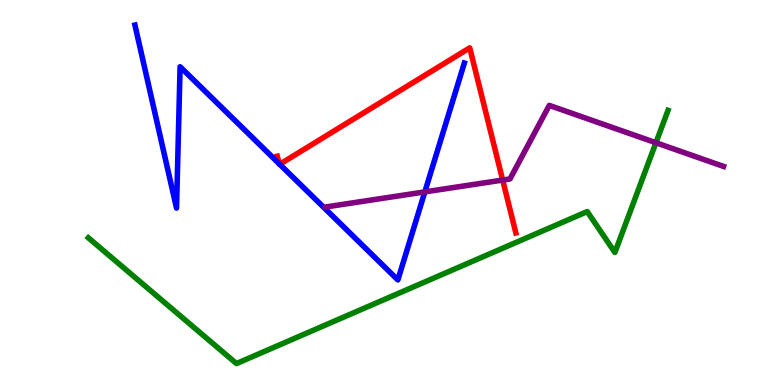[{'lines': ['blue', 'red'], 'intersections': [{'x': 3.6, 'y': 5.74}, {'x': 3.61, 'y': 5.73}]}, {'lines': ['green', 'red'], 'intersections': []}, {'lines': ['purple', 'red'], 'intersections': [{'x': 6.49, 'y': 5.32}]}, {'lines': ['blue', 'green'], 'intersections': []}, {'lines': ['blue', 'purple'], 'intersections': [{'x': 5.48, 'y': 5.02}]}, {'lines': ['green', 'purple'], 'intersections': [{'x': 8.46, 'y': 6.29}]}]